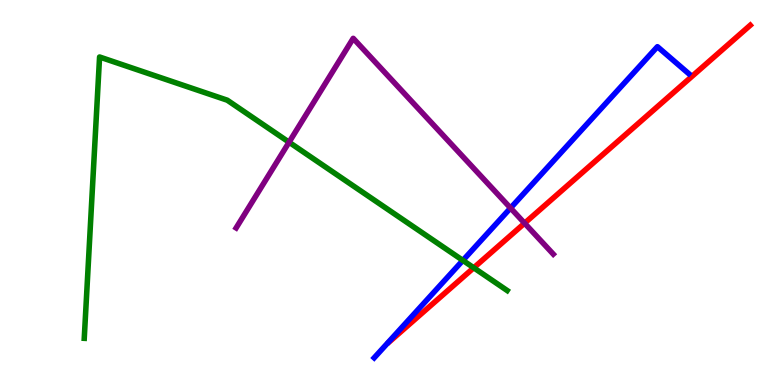[{'lines': ['blue', 'red'], 'intersections': []}, {'lines': ['green', 'red'], 'intersections': [{'x': 6.11, 'y': 3.04}]}, {'lines': ['purple', 'red'], 'intersections': [{'x': 6.77, 'y': 4.2}]}, {'lines': ['blue', 'green'], 'intersections': [{'x': 5.97, 'y': 3.24}]}, {'lines': ['blue', 'purple'], 'intersections': [{'x': 6.59, 'y': 4.6}]}, {'lines': ['green', 'purple'], 'intersections': [{'x': 3.73, 'y': 6.31}]}]